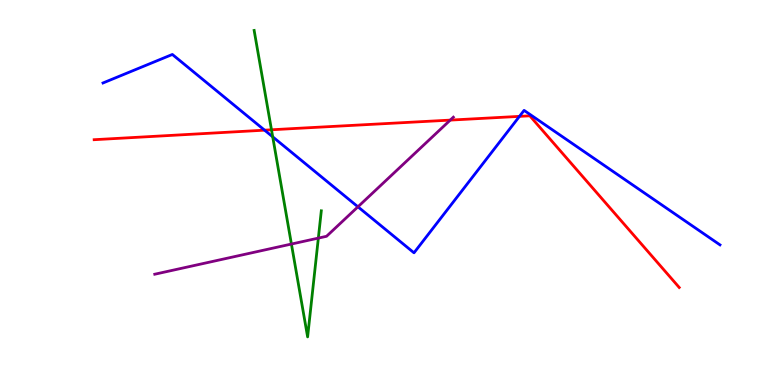[{'lines': ['blue', 'red'], 'intersections': [{'x': 3.41, 'y': 6.62}, {'x': 6.7, 'y': 6.98}]}, {'lines': ['green', 'red'], 'intersections': [{'x': 3.5, 'y': 6.63}]}, {'lines': ['purple', 'red'], 'intersections': [{'x': 5.81, 'y': 6.88}]}, {'lines': ['blue', 'green'], 'intersections': [{'x': 3.52, 'y': 6.45}]}, {'lines': ['blue', 'purple'], 'intersections': [{'x': 4.62, 'y': 4.63}]}, {'lines': ['green', 'purple'], 'intersections': [{'x': 3.76, 'y': 3.66}, {'x': 4.11, 'y': 3.82}]}]